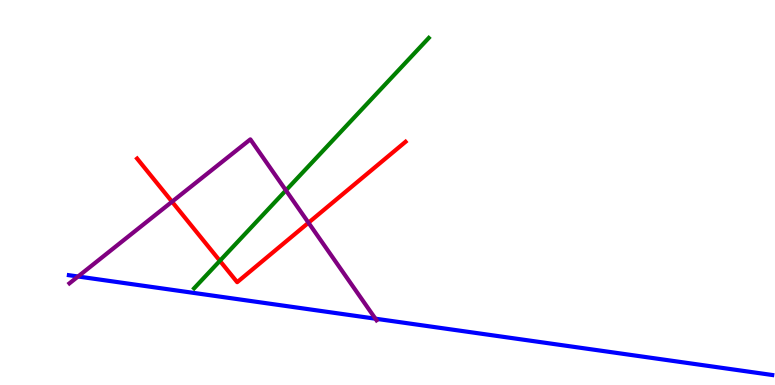[{'lines': ['blue', 'red'], 'intersections': []}, {'lines': ['green', 'red'], 'intersections': [{'x': 2.84, 'y': 3.23}]}, {'lines': ['purple', 'red'], 'intersections': [{'x': 2.22, 'y': 4.76}, {'x': 3.98, 'y': 4.22}]}, {'lines': ['blue', 'green'], 'intersections': []}, {'lines': ['blue', 'purple'], 'intersections': [{'x': 1.01, 'y': 2.82}, {'x': 4.84, 'y': 1.72}]}, {'lines': ['green', 'purple'], 'intersections': [{'x': 3.69, 'y': 5.06}]}]